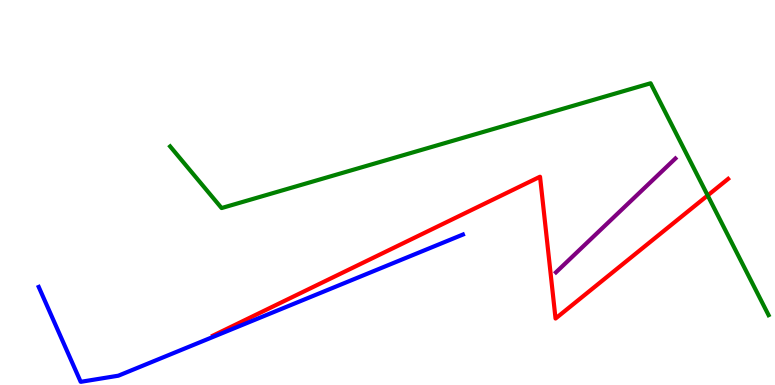[{'lines': ['blue', 'red'], 'intersections': []}, {'lines': ['green', 'red'], 'intersections': [{'x': 9.13, 'y': 4.92}]}, {'lines': ['purple', 'red'], 'intersections': []}, {'lines': ['blue', 'green'], 'intersections': []}, {'lines': ['blue', 'purple'], 'intersections': []}, {'lines': ['green', 'purple'], 'intersections': []}]